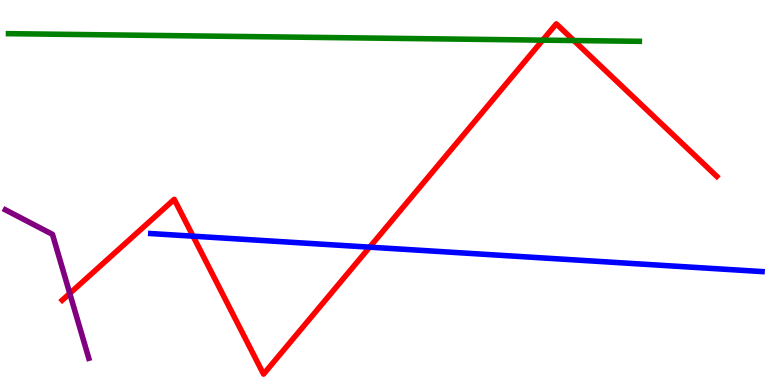[{'lines': ['blue', 'red'], 'intersections': [{'x': 2.49, 'y': 3.87}, {'x': 4.77, 'y': 3.58}]}, {'lines': ['green', 'red'], 'intersections': [{'x': 7.0, 'y': 8.96}, {'x': 7.4, 'y': 8.95}]}, {'lines': ['purple', 'red'], 'intersections': [{'x': 0.9, 'y': 2.38}]}, {'lines': ['blue', 'green'], 'intersections': []}, {'lines': ['blue', 'purple'], 'intersections': []}, {'lines': ['green', 'purple'], 'intersections': []}]